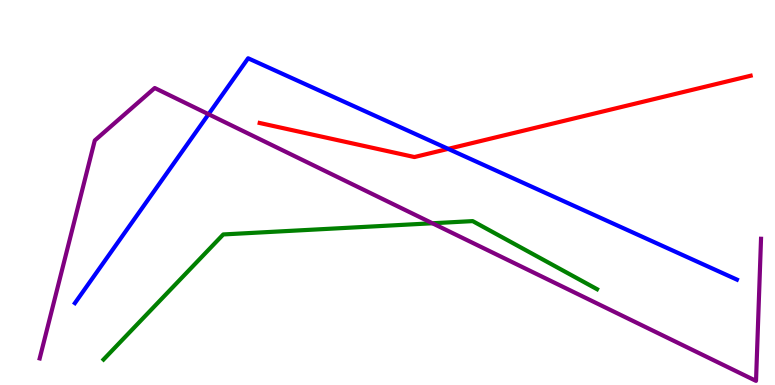[{'lines': ['blue', 'red'], 'intersections': [{'x': 5.78, 'y': 6.13}]}, {'lines': ['green', 'red'], 'intersections': []}, {'lines': ['purple', 'red'], 'intersections': []}, {'lines': ['blue', 'green'], 'intersections': []}, {'lines': ['blue', 'purple'], 'intersections': [{'x': 2.69, 'y': 7.03}]}, {'lines': ['green', 'purple'], 'intersections': [{'x': 5.58, 'y': 4.2}]}]